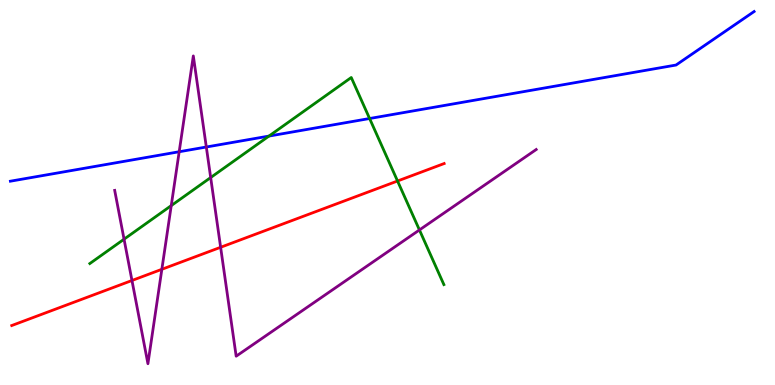[{'lines': ['blue', 'red'], 'intersections': []}, {'lines': ['green', 'red'], 'intersections': [{'x': 5.13, 'y': 5.3}]}, {'lines': ['purple', 'red'], 'intersections': [{'x': 1.7, 'y': 2.71}, {'x': 2.09, 'y': 3.01}, {'x': 2.85, 'y': 3.58}]}, {'lines': ['blue', 'green'], 'intersections': [{'x': 3.47, 'y': 6.47}, {'x': 4.77, 'y': 6.92}]}, {'lines': ['blue', 'purple'], 'intersections': [{'x': 2.31, 'y': 6.06}, {'x': 2.66, 'y': 6.18}]}, {'lines': ['green', 'purple'], 'intersections': [{'x': 1.6, 'y': 3.79}, {'x': 2.21, 'y': 4.66}, {'x': 2.72, 'y': 5.39}, {'x': 5.41, 'y': 4.03}]}]